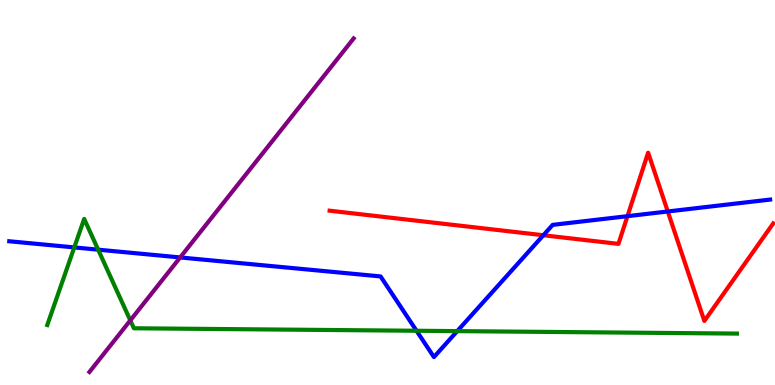[{'lines': ['blue', 'red'], 'intersections': [{'x': 7.01, 'y': 3.89}, {'x': 8.1, 'y': 4.39}, {'x': 8.62, 'y': 4.51}]}, {'lines': ['green', 'red'], 'intersections': []}, {'lines': ['purple', 'red'], 'intersections': []}, {'lines': ['blue', 'green'], 'intersections': [{'x': 0.958, 'y': 3.57}, {'x': 1.27, 'y': 3.51}, {'x': 5.37, 'y': 1.41}, {'x': 5.9, 'y': 1.4}]}, {'lines': ['blue', 'purple'], 'intersections': [{'x': 2.32, 'y': 3.31}]}, {'lines': ['green', 'purple'], 'intersections': [{'x': 1.68, 'y': 1.68}]}]